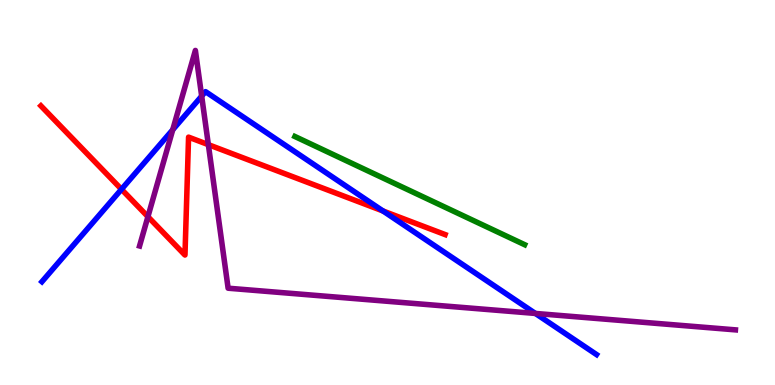[{'lines': ['blue', 'red'], 'intersections': [{'x': 1.57, 'y': 5.08}, {'x': 4.94, 'y': 4.52}]}, {'lines': ['green', 'red'], 'intersections': []}, {'lines': ['purple', 'red'], 'intersections': [{'x': 1.91, 'y': 4.37}, {'x': 2.69, 'y': 6.24}]}, {'lines': ['blue', 'green'], 'intersections': []}, {'lines': ['blue', 'purple'], 'intersections': [{'x': 2.23, 'y': 6.63}, {'x': 2.6, 'y': 7.5}, {'x': 6.91, 'y': 1.86}]}, {'lines': ['green', 'purple'], 'intersections': []}]